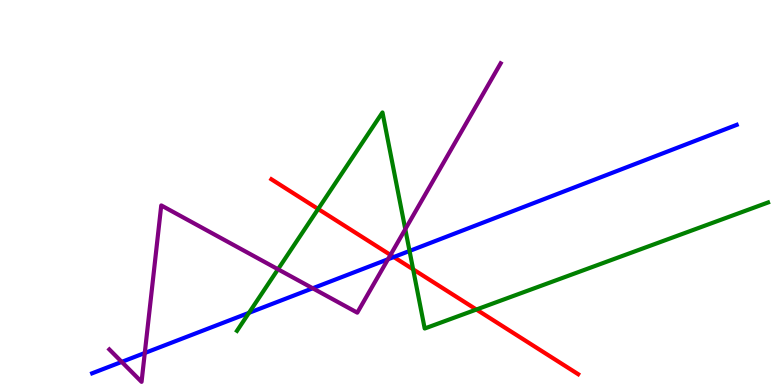[{'lines': ['blue', 'red'], 'intersections': [{'x': 5.08, 'y': 3.32}]}, {'lines': ['green', 'red'], 'intersections': [{'x': 4.11, 'y': 4.57}, {'x': 5.33, 'y': 3.0}, {'x': 6.15, 'y': 1.96}]}, {'lines': ['purple', 'red'], 'intersections': [{'x': 5.04, 'y': 3.38}]}, {'lines': ['blue', 'green'], 'intersections': [{'x': 3.21, 'y': 1.87}, {'x': 5.28, 'y': 3.48}]}, {'lines': ['blue', 'purple'], 'intersections': [{'x': 1.57, 'y': 0.6}, {'x': 1.87, 'y': 0.831}, {'x': 4.04, 'y': 2.51}, {'x': 5.01, 'y': 3.27}]}, {'lines': ['green', 'purple'], 'intersections': [{'x': 3.59, 'y': 3.01}, {'x': 5.23, 'y': 4.05}]}]